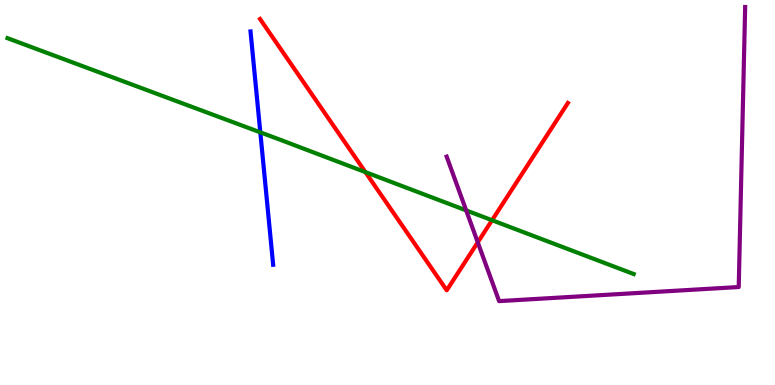[{'lines': ['blue', 'red'], 'intersections': []}, {'lines': ['green', 'red'], 'intersections': [{'x': 4.71, 'y': 5.53}, {'x': 6.35, 'y': 4.28}]}, {'lines': ['purple', 'red'], 'intersections': [{'x': 6.16, 'y': 3.71}]}, {'lines': ['blue', 'green'], 'intersections': [{'x': 3.36, 'y': 6.56}]}, {'lines': ['blue', 'purple'], 'intersections': []}, {'lines': ['green', 'purple'], 'intersections': [{'x': 6.02, 'y': 4.54}]}]